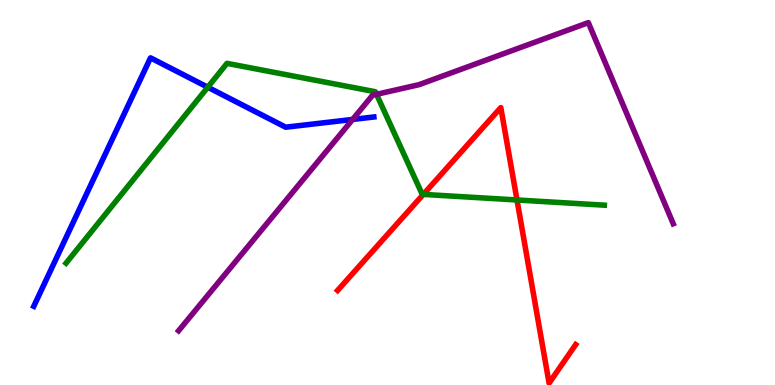[{'lines': ['blue', 'red'], 'intersections': []}, {'lines': ['green', 'red'], 'intersections': [{'x': 5.46, 'y': 4.95}, {'x': 6.67, 'y': 4.81}]}, {'lines': ['purple', 'red'], 'intersections': []}, {'lines': ['blue', 'green'], 'intersections': [{'x': 2.68, 'y': 7.73}]}, {'lines': ['blue', 'purple'], 'intersections': [{'x': 4.55, 'y': 6.9}]}, {'lines': ['green', 'purple'], 'intersections': [{'x': 4.86, 'y': 7.55}]}]